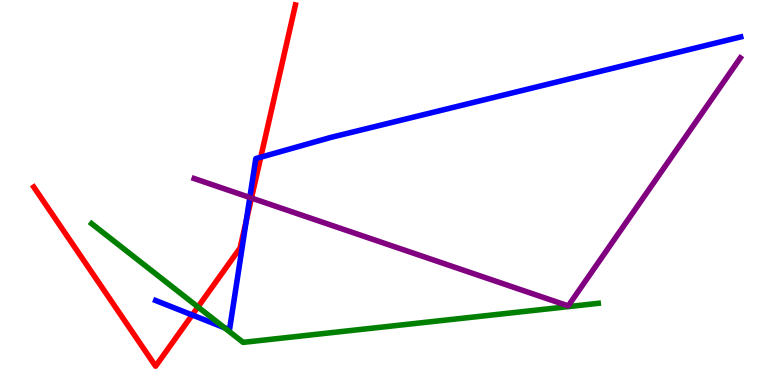[{'lines': ['blue', 'red'], 'intersections': [{'x': 2.48, 'y': 1.82}, {'x': 3.18, 'y': 4.26}, {'x': 3.36, 'y': 5.92}]}, {'lines': ['green', 'red'], 'intersections': [{'x': 2.55, 'y': 2.03}]}, {'lines': ['purple', 'red'], 'intersections': [{'x': 3.24, 'y': 4.86}]}, {'lines': ['blue', 'green'], 'intersections': [{'x': 2.9, 'y': 1.49}]}, {'lines': ['blue', 'purple'], 'intersections': [{'x': 3.22, 'y': 4.87}]}, {'lines': ['green', 'purple'], 'intersections': []}]